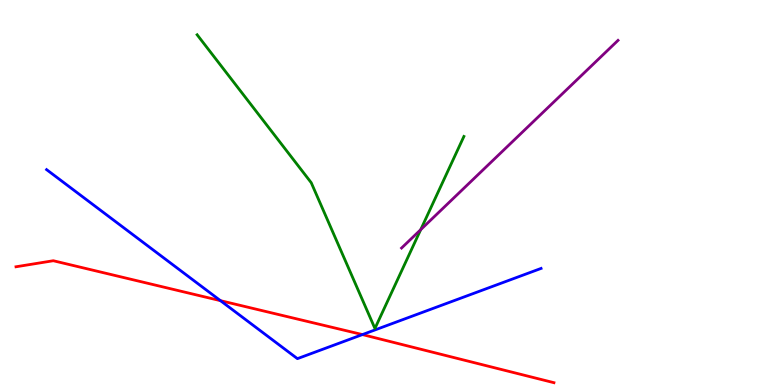[{'lines': ['blue', 'red'], 'intersections': [{'x': 2.84, 'y': 2.19}, {'x': 4.68, 'y': 1.31}]}, {'lines': ['green', 'red'], 'intersections': []}, {'lines': ['purple', 'red'], 'intersections': []}, {'lines': ['blue', 'green'], 'intersections': []}, {'lines': ['blue', 'purple'], 'intersections': []}, {'lines': ['green', 'purple'], 'intersections': [{'x': 5.43, 'y': 4.03}]}]